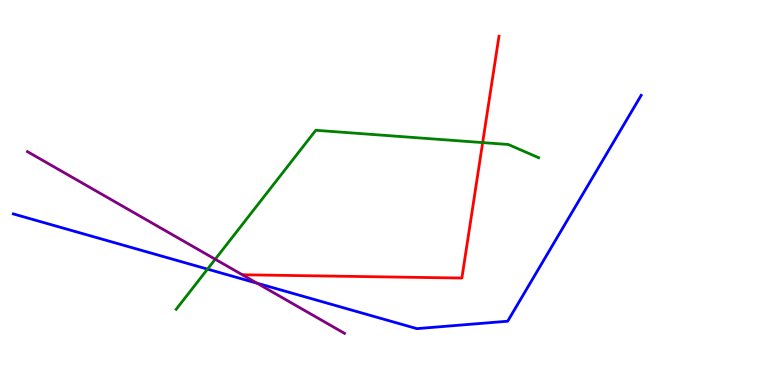[{'lines': ['blue', 'red'], 'intersections': []}, {'lines': ['green', 'red'], 'intersections': [{'x': 6.23, 'y': 6.3}]}, {'lines': ['purple', 'red'], 'intersections': []}, {'lines': ['blue', 'green'], 'intersections': [{'x': 2.68, 'y': 3.01}]}, {'lines': ['blue', 'purple'], 'intersections': [{'x': 3.32, 'y': 2.64}]}, {'lines': ['green', 'purple'], 'intersections': [{'x': 2.78, 'y': 3.27}]}]